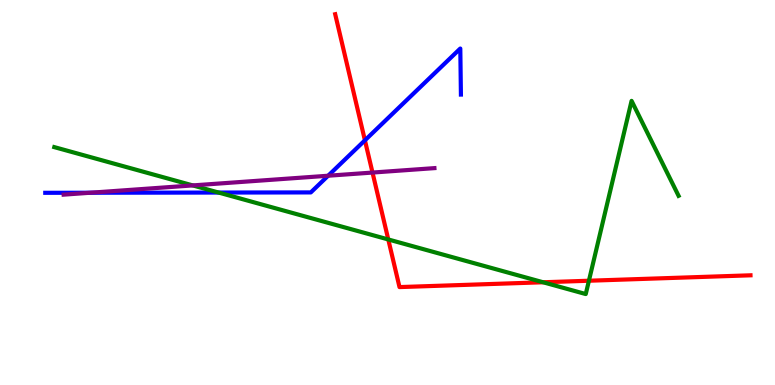[{'lines': ['blue', 'red'], 'intersections': [{'x': 4.71, 'y': 6.36}]}, {'lines': ['green', 'red'], 'intersections': [{'x': 5.01, 'y': 3.78}, {'x': 7.01, 'y': 2.67}, {'x': 7.6, 'y': 2.71}]}, {'lines': ['purple', 'red'], 'intersections': [{'x': 4.81, 'y': 5.52}]}, {'lines': ['blue', 'green'], 'intersections': [{'x': 2.82, 'y': 5.0}]}, {'lines': ['blue', 'purple'], 'intersections': [{'x': 1.17, 'y': 4.99}, {'x': 4.23, 'y': 5.44}]}, {'lines': ['green', 'purple'], 'intersections': [{'x': 2.49, 'y': 5.18}]}]